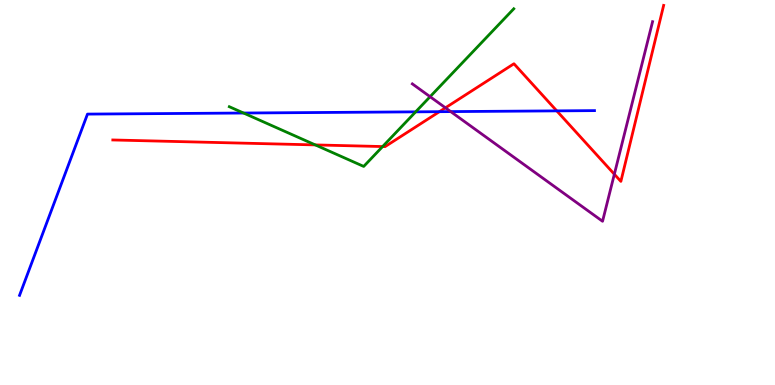[{'lines': ['blue', 'red'], 'intersections': [{'x': 5.67, 'y': 7.1}, {'x': 7.18, 'y': 7.12}]}, {'lines': ['green', 'red'], 'intersections': [{'x': 4.07, 'y': 6.24}, {'x': 4.94, 'y': 6.19}]}, {'lines': ['purple', 'red'], 'intersections': [{'x': 5.75, 'y': 7.2}, {'x': 7.93, 'y': 5.47}]}, {'lines': ['blue', 'green'], 'intersections': [{'x': 3.14, 'y': 7.06}, {'x': 5.36, 'y': 7.09}]}, {'lines': ['blue', 'purple'], 'intersections': [{'x': 5.82, 'y': 7.1}]}, {'lines': ['green', 'purple'], 'intersections': [{'x': 5.55, 'y': 7.49}]}]